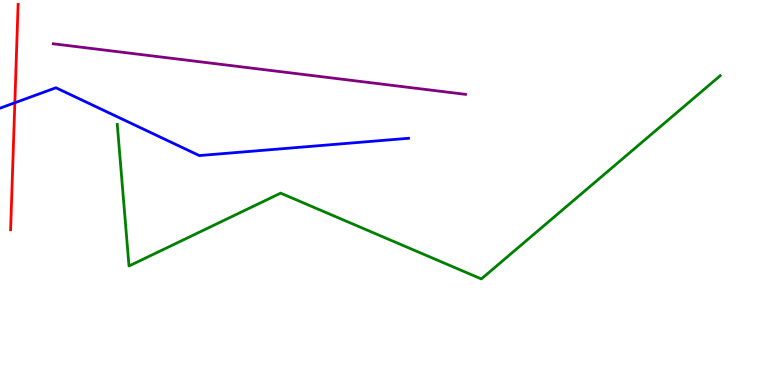[{'lines': ['blue', 'red'], 'intersections': [{'x': 0.191, 'y': 7.33}]}, {'lines': ['green', 'red'], 'intersections': []}, {'lines': ['purple', 'red'], 'intersections': []}, {'lines': ['blue', 'green'], 'intersections': []}, {'lines': ['blue', 'purple'], 'intersections': []}, {'lines': ['green', 'purple'], 'intersections': []}]